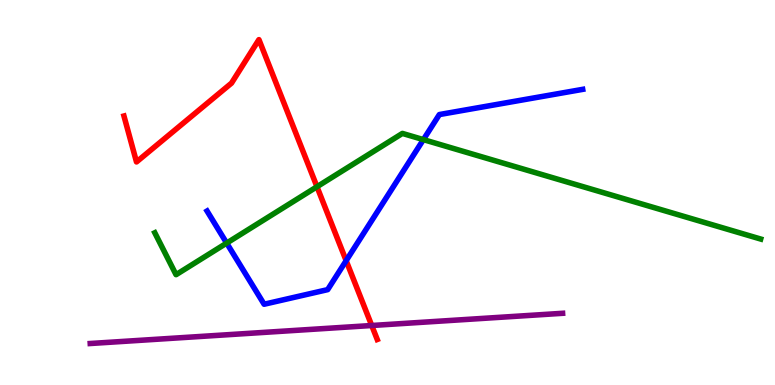[{'lines': ['blue', 'red'], 'intersections': [{'x': 4.47, 'y': 3.23}]}, {'lines': ['green', 'red'], 'intersections': [{'x': 4.09, 'y': 5.15}]}, {'lines': ['purple', 'red'], 'intersections': [{'x': 4.8, 'y': 1.55}]}, {'lines': ['blue', 'green'], 'intersections': [{'x': 2.92, 'y': 3.69}, {'x': 5.46, 'y': 6.37}]}, {'lines': ['blue', 'purple'], 'intersections': []}, {'lines': ['green', 'purple'], 'intersections': []}]